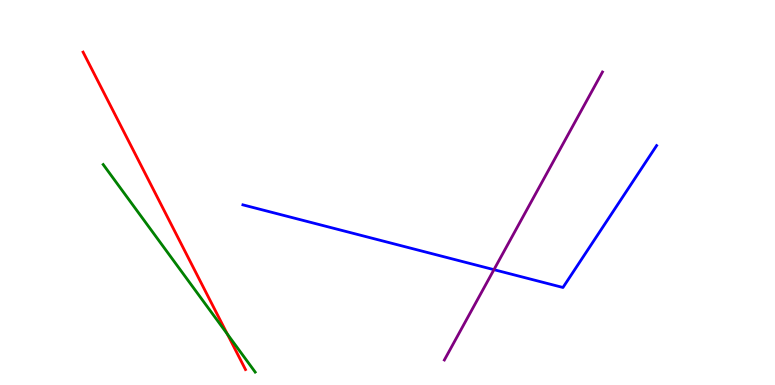[{'lines': ['blue', 'red'], 'intersections': []}, {'lines': ['green', 'red'], 'intersections': [{'x': 2.93, 'y': 1.32}]}, {'lines': ['purple', 'red'], 'intersections': []}, {'lines': ['blue', 'green'], 'intersections': []}, {'lines': ['blue', 'purple'], 'intersections': [{'x': 6.37, 'y': 3.0}]}, {'lines': ['green', 'purple'], 'intersections': []}]